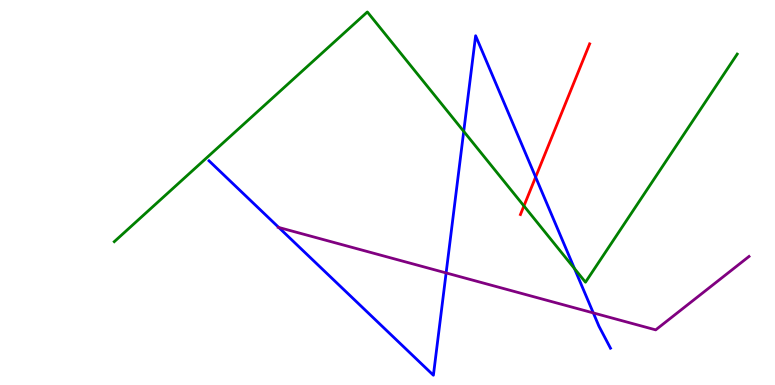[{'lines': ['blue', 'red'], 'intersections': [{'x': 6.91, 'y': 5.4}]}, {'lines': ['green', 'red'], 'intersections': [{'x': 6.76, 'y': 4.65}]}, {'lines': ['purple', 'red'], 'intersections': []}, {'lines': ['blue', 'green'], 'intersections': [{'x': 5.98, 'y': 6.59}, {'x': 7.41, 'y': 3.02}]}, {'lines': ['blue', 'purple'], 'intersections': [{'x': 3.6, 'y': 4.09}, {'x': 5.76, 'y': 2.91}, {'x': 7.66, 'y': 1.87}]}, {'lines': ['green', 'purple'], 'intersections': []}]